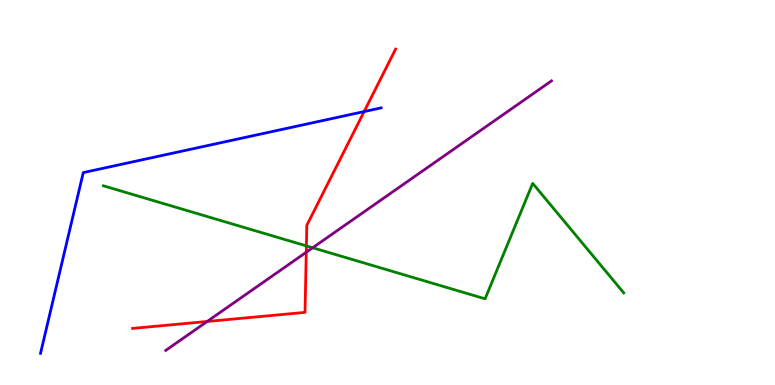[{'lines': ['blue', 'red'], 'intersections': [{'x': 4.7, 'y': 7.1}]}, {'lines': ['green', 'red'], 'intersections': [{'x': 3.95, 'y': 3.61}]}, {'lines': ['purple', 'red'], 'intersections': [{'x': 2.67, 'y': 1.65}, {'x': 3.95, 'y': 3.45}]}, {'lines': ['blue', 'green'], 'intersections': []}, {'lines': ['blue', 'purple'], 'intersections': []}, {'lines': ['green', 'purple'], 'intersections': [{'x': 4.03, 'y': 3.56}]}]